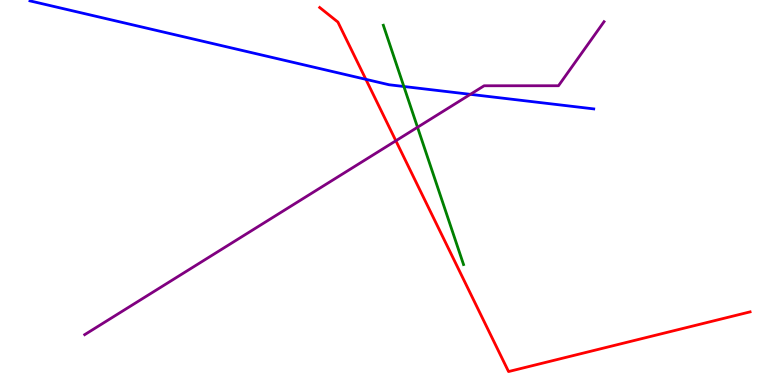[{'lines': ['blue', 'red'], 'intersections': [{'x': 4.72, 'y': 7.94}]}, {'lines': ['green', 'red'], 'intersections': []}, {'lines': ['purple', 'red'], 'intersections': [{'x': 5.11, 'y': 6.34}]}, {'lines': ['blue', 'green'], 'intersections': [{'x': 5.21, 'y': 7.75}]}, {'lines': ['blue', 'purple'], 'intersections': [{'x': 6.07, 'y': 7.55}]}, {'lines': ['green', 'purple'], 'intersections': [{'x': 5.39, 'y': 6.69}]}]